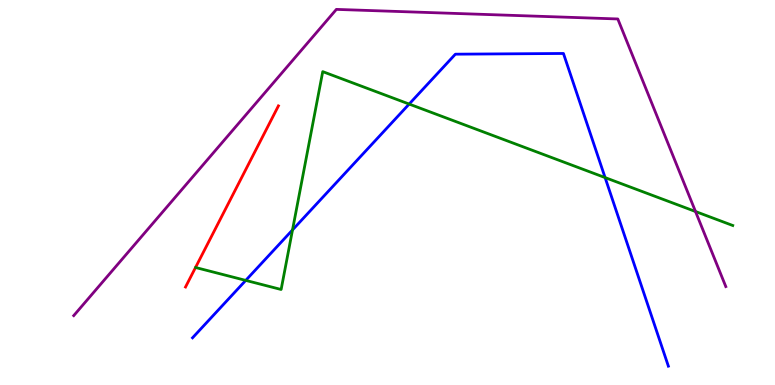[{'lines': ['blue', 'red'], 'intersections': []}, {'lines': ['green', 'red'], 'intersections': []}, {'lines': ['purple', 'red'], 'intersections': []}, {'lines': ['blue', 'green'], 'intersections': [{'x': 3.17, 'y': 2.72}, {'x': 3.77, 'y': 4.03}, {'x': 5.28, 'y': 7.3}, {'x': 7.81, 'y': 5.39}]}, {'lines': ['blue', 'purple'], 'intersections': []}, {'lines': ['green', 'purple'], 'intersections': [{'x': 8.97, 'y': 4.51}]}]